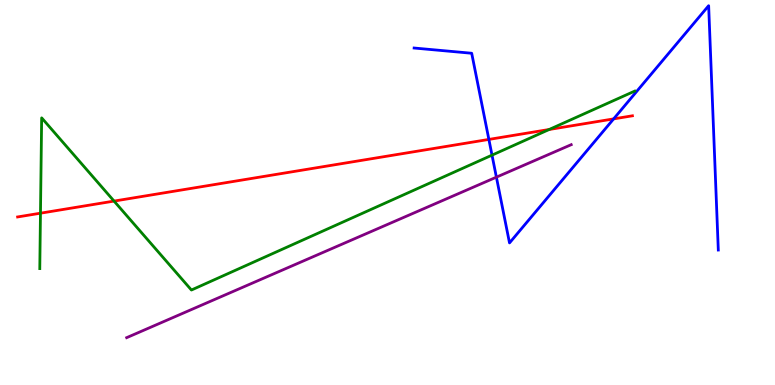[{'lines': ['blue', 'red'], 'intersections': [{'x': 6.31, 'y': 6.38}, {'x': 7.92, 'y': 6.91}]}, {'lines': ['green', 'red'], 'intersections': [{'x': 0.522, 'y': 4.46}, {'x': 1.47, 'y': 4.78}, {'x': 7.09, 'y': 6.64}]}, {'lines': ['purple', 'red'], 'intersections': []}, {'lines': ['blue', 'green'], 'intersections': [{'x': 6.35, 'y': 5.97}]}, {'lines': ['blue', 'purple'], 'intersections': [{'x': 6.41, 'y': 5.4}]}, {'lines': ['green', 'purple'], 'intersections': []}]